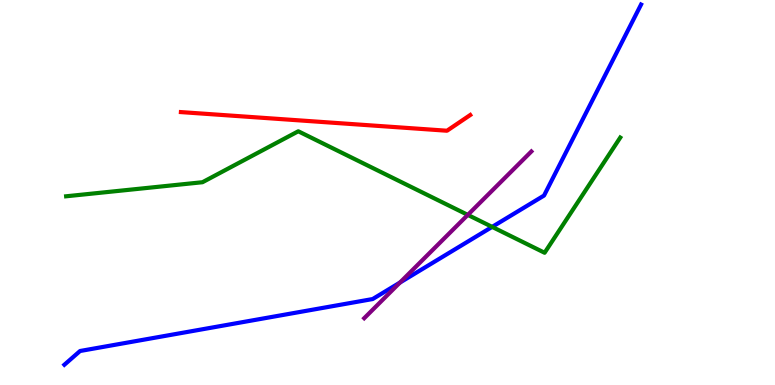[{'lines': ['blue', 'red'], 'intersections': []}, {'lines': ['green', 'red'], 'intersections': []}, {'lines': ['purple', 'red'], 'intersections': []}, {'lines': ['blue', 'green'], 'intersections': [{'x': 6.35, 'y': 4.11}]}, {'lines': ['blue', 'purple'], 'intersections': [{'x': 5.16, 'y': 2.66}]}, {'lines': ['green', 'purple'], 'intersections': [{'x': 6.04, 'y': 4.42}]}]